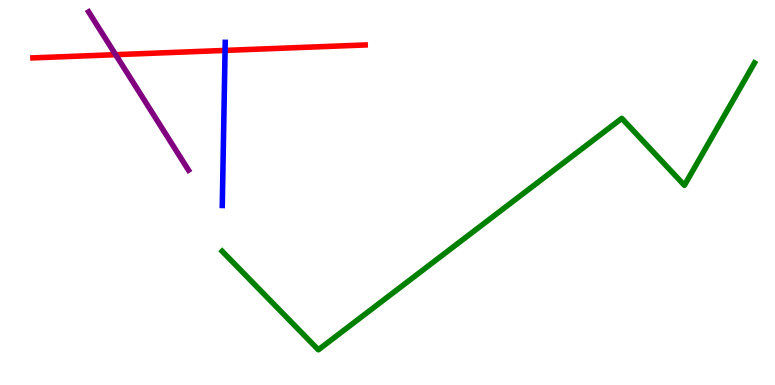[{'lines': ['blue', 'red'], 'intersections': [{'x': 2.9, 'y': 8.69}]}, {'lines': ['green', 'red'], 'intersections': []}, {'lines': ['purple', 'red'], 'intersections': [{'x': 1.49, 'y': 8.58}]}, {'lines': ['blue', 'green'], 'intersections': []}, {'lines': ['blue', 'purple'], 'intersections': []}, {'lines': ['green', 'purple'], 'intersections': []}]